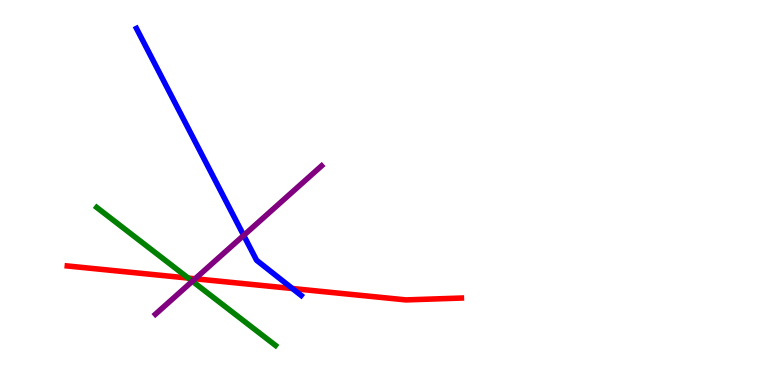[{'lines': ['blue', 'red'], 'intersections': [{'x': 3.77, 'y': 2.51}]}, {'lines': ['green', 'red'], 'intersections': [{'x': 2.43, 'y': 2.78}]}, {'lines': ['purple', 'red'], 'intersections': [{'x': 2.52, 'y': 2.76}]}, {'lines': ['blue', 'green'], 'intersections': []}, {'lines': ['blue', 'purple'], 'intersections': [{'x': 3.14, 'y': 3.89}]}, {'lines': ['green', 'purple'], 'intersections': [{'x': 2.48, 'y': 2.7}]}]